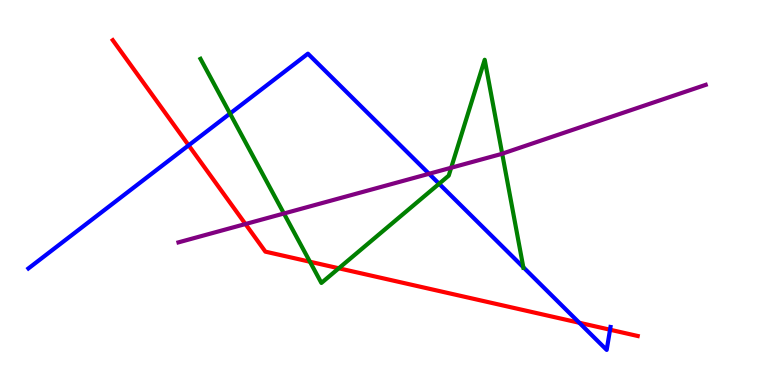[{'lines': ['blue', 'red'], 'intersections': [{'x': 2.43, 'y': 6.23}, {'x': 7.47, 'y': 1.62}, {'x': 7.87, 'y': 1.44}]}, {'lines': ['green', 'red'], 'intersections': [{'x': 4.0, 'y': 3.2}, {'x': 4.37, 'y': 3.03}]}, {'lines': ['purple', 'red'], 'intersections': [{'x': 3.17, 'y': 4.18}]}, {'lines': ['blue', 'green'], 'intersections': [{'x': 2.97, 'y': 7.05}, {'x': 5.67, 'y': 5.23}, {'x': 6.75, 'y': 3.06}]}, {'lines': ['blue', 'purple'], 'intersections': [{'x': 5.54, 'y': 5.49}]}, {'lines': ['green', 'purple'], 'intersections': [{'x': 3.66, 'y': 4.45}, {'x': 5.82, 'y': 5.64}, {'x': 6.48, 'y': 6.01}]}]